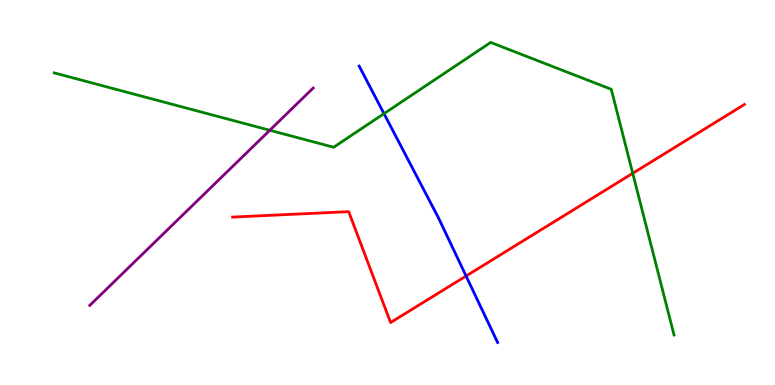[{'lines': ['blue', 'red'], 'intersections': [{'x': 6.01, 'y': 2.83}]}, {'lines': ['green', 'red'], 'intersections': [{'x': 8.16, 'y': 5.5}]}, {'lines': ['purple', 'red'], 'intersections': []}, {'lines': ['blue', 'green'], 'intersections': [{'x': 4.95, 'y': 7.05}]}, {'lines': ['blue', 'purple'], 'intersections': []}, {'lines': ['green', 'purple'], 'intersections': [{'x': 3.48, 'y': 6.62}]}]